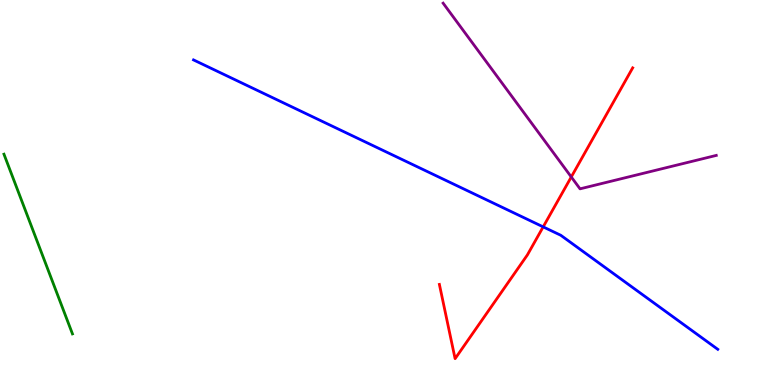[{'lines': ['blue', 'red'], 'intersections': [{'x': 7.01, 'y': 4.11}]}, {'lines': ['green', 'red'], 'intersections': []}, {'lines': ['purple', 'red'], 'intersections': [{'x': 7.37, 'y': 5.4}]}, {'lines': ['blue', 'green'], 'intersections': []}, {'lines': ['blue', 'purple'], 'intersections': []}, {'lines': ['green', 'purple'], 'intersections': []}]